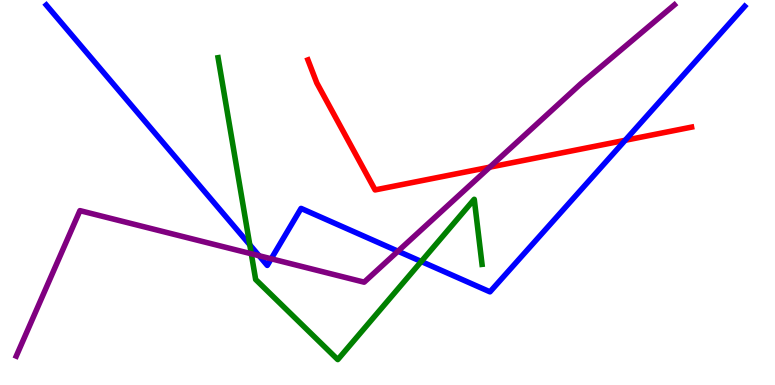[{'lines': ['blue', 'red'], 'intersections': [{'x': 8.07, 'y': 6.36}]}, {'lines': ['green', 'red'], 'intersections': []}, {'lines': ['purple', 'red'], 'intersections': [{'x': 6.32, 'y': 5.66}]}, {'lines': ['blue', 'green'], 'intersections': [{'x': 3.22, 'y': 3.64}, {'x': 5.44, 'y': 3.21}]}, {'lines': ['blue', 'purple'], 'intersections': [{'x': 3.34, 'y': 3.36}, {'x': 3.5, 'y': 3.28}, {'x': 5.14, 'y': 3.48}]}, {'lines': ['green', 'purple'], 'intersections': [{'x': 3.24, 'y': 3.41}]}]